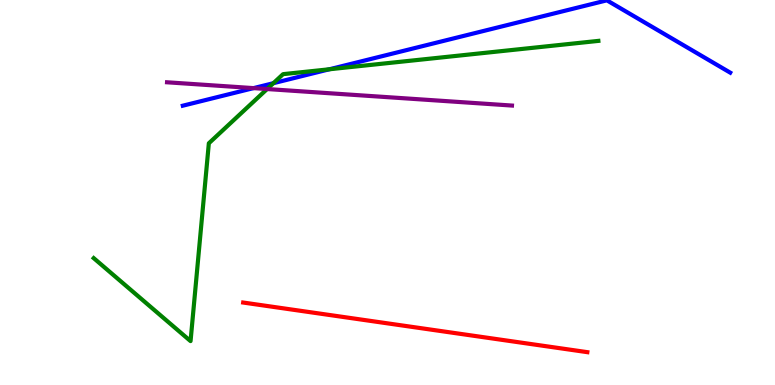[{'lines': ['blue', 'red'], 'intersections': []}, {'lines': ['green', 'red'], 'intersections': []}, {'lines': ['purple', 'red'], 'intersections': []}, {'lines': ['blue', 'green'], 'intersections': [{'x': 3.53, 'y': 7.84}, {'x': 4.25, 'y': 8.2}]}, {'lines': ['blue', 'purple'], 'intersections': [{'x': 3.27, 'y': 7.71}]}, {'lines': ['green', 'purple'], 'intersections': [{'x': 3.45, 'y': 7.69}]}]